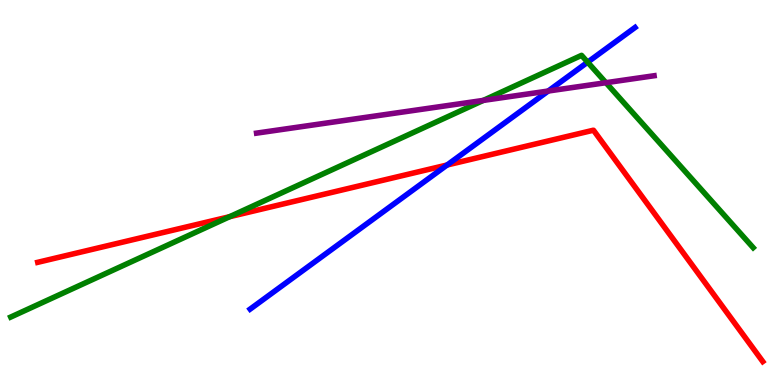[{'lines': ['blue', 'red'], 'intersections': [{'x': 5.77, 'y': 5.71}]}, {'lines': ['green', 'red'], 'intersections': [{'x': 2.96, 'y': 4.37}]}, {'lines': ['purple', 'red'], 'intersections': []}, {'lines': ['blue', 'green'], 'intersections': [{'x': 7.58, 'y': 8.38}]}, {'lines': ['blue', 'purple'], 'intersections': [{'x': 7.07, 'y': 7.64}]}, {'lines': ['green', 'purple'], 'intersections': [{'x': 6.24, 'y': 7.39}, {'x': 7.82, 'y': 7.85}]}]